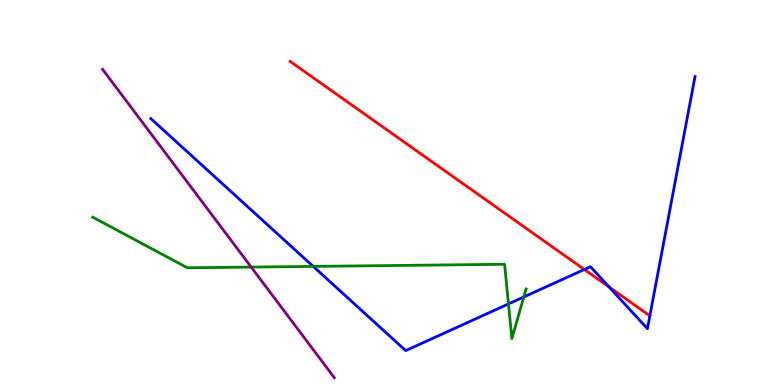[{'lines': ['blue', 'red'], 'intersections': [{'x': 7.54, 'y': 3.0}, {'x': 7.86, 'y': 2.55}]}, {'lines': ['green', 'red'], 'intersections': []}, {'lines': ['purple', 'red'], 'intersections': []}, {'lines': ['blue', 'green'], 'intersections': [{'x': 4.04, 'y': 3.08}, {'x': 6.56, 'y': 2.11}, {'x': 6.76, 'y': 2.29}]}, {'lines': ['blue', 'purple'], 'intersections': []}, {'lines': ['green', 'purple'], 'intersections': [{'x': 3.24, 'y': 3.06}]}]